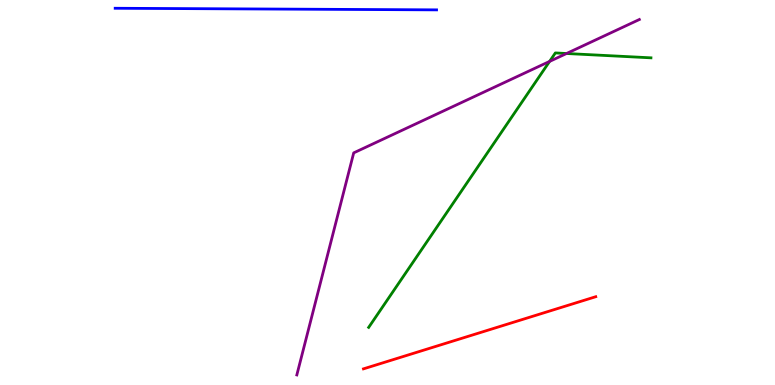[{'lines': ['blue', 'red'], 'intersections': []}, {'lines': ['green', 'red'], 'intersections': []}, {'lines': ['purple', 'red'], 'intersections': []}, {'lines': ['blue', 'green'], 'intersections': []}, {'lines': ['blue', 'purple'], 'intersections': []}, {'lines': ['green', 'purple'], 'intersections': [{'x': 7.09, 'y': 8.4}, {'x': 7.31, 'y': 8.61}]}]